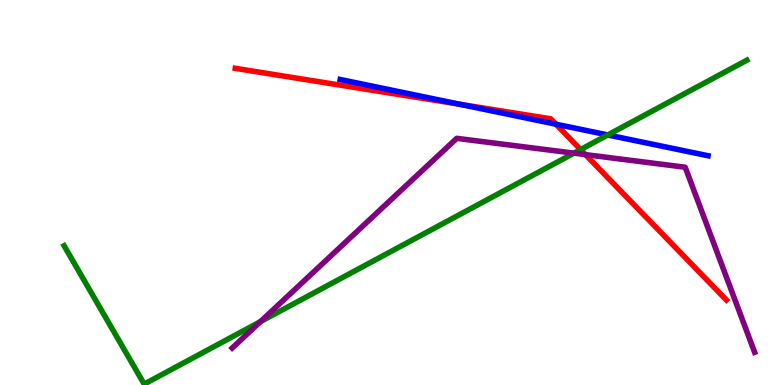[{'lines': ['blue', 'red'], 'intersections': [{'x': 5.93, 'y': 7.29}, {'x': 7.17, 'y': 6.77}]}, {'lines': ['green', 'red'], 'intersections': [{'x': 7.49, 'y': 6.11}]}, {'lines': ['purple', 'red'], 'intersections': [{'x': 7.55, 'y': 5.98}]}, {'lines': ['blue', 'green'], 'intersections': [{'x': 7.84, 'y': 6.49}]}, {'lines': ['blue', 'purple'], 'intersections': []}, {'lines': ['green', 'purple'], 'intersections': [{'x': 3.36, 'y': 1.65}, {'x': 7.41, 'y': 6.02}]}]